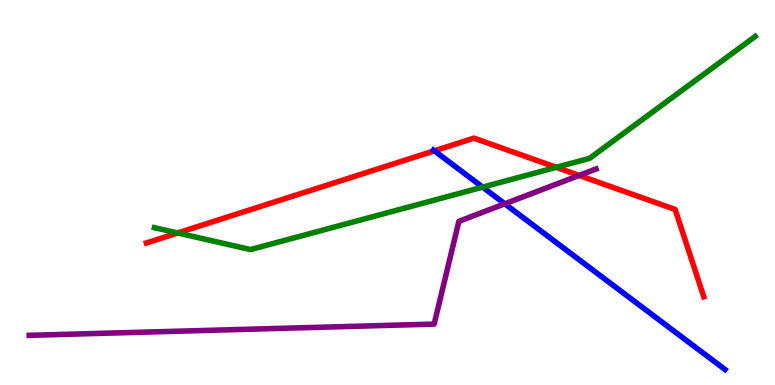[{'lines': ['blue', 'red'], 'intersections': [{'x': 5.6, 'y': 6.08}]}, {'lines': ['green', 'red'], 'intersections': [{'x': 2.29, 'y': 3.95}, {'x': 7.18, 'y': 5.65}]}, {'lines': ['purple', 'red'], 'intersections': [{'x': 7.47, 'y': 5.44}]}, {'lines': ['blue', 'green'], 'intersections': [{'x': 6.23, 'y': 5.14}]}, {'lines': ['blue', 'purple'], 'intersections': [{'x': 6.51, 'y': 4.71}]}, {'lines': ['green', 'purple'], 'intersections': []}]